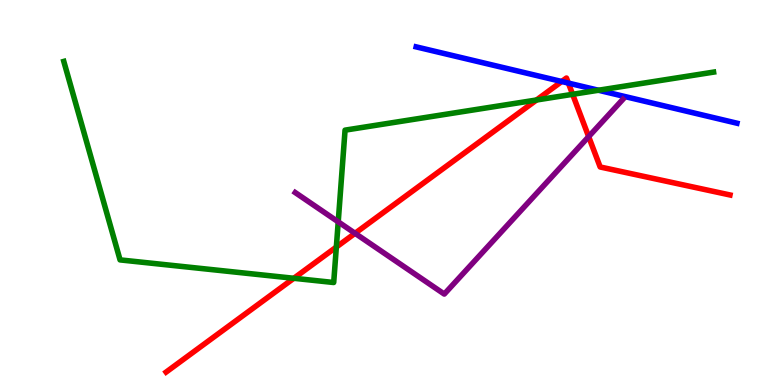[{'lines': ['blue', 'red'], 'intersections': [{'x': 7.25, 'y': 7.88}, {'x': 7.33, 'y': 7.84}]}, {'lines': ['green', 'red'], 'intersections': [{'x': 3.79, 'y': 2.77}, {'x': 4.34, 'y': 3.58}, {'x': 6.92, 'y': 7.4}, {'x': 7.39, 'y': 7.55}]}, {'lines': ['purple', 'red'], 'intersections': [{'x': 4.58, 'y': 3.94}, {'x': 7.6, 'y': 6.45}]}, {'lines': ['blue', 'green'], 'intersections': [{'x': 7.72, 'y': 7.66}]}, {'lines': ['blue', 'purple'], 'intersections': []}, {'lines': ['green', 'purple'], 'intersections': [{'x': 4.36, 'y': 4.24}]}]